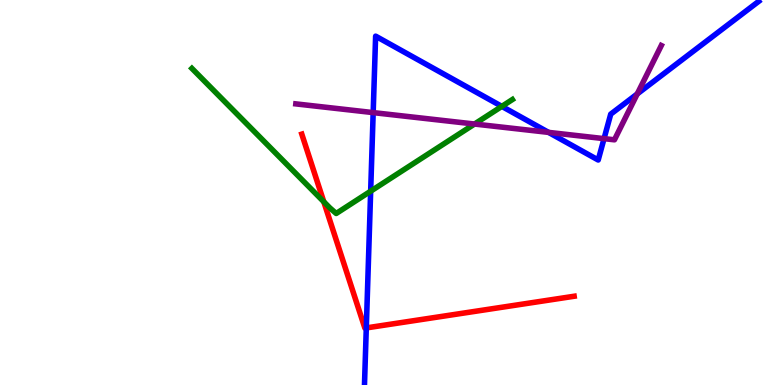[{'lines': ['blue', 'red'], 'intersections': [{'x': 4.73, 'y': 1.48}]}, {'lines': ['green', 'red'], 'intersections': [{'x': 4.18, 'y': 4.76}]}, {'lines': ['purple', 'red'], 'intersections': []}, {'lines': ['blue', 'green'], 'intersections': [{'x': 4.78, 'y': 5.03}, {'x': 6.48, 'y': 7.24}]}, {'lines': ['blue', 'purple'], 'intersections': [{'x': 4.82, 'y': 7.08}, {'x': 7.08, 'y': 6.56}, {'x': 7.79, 'y': 6.4}, {'x': 8.22, 'y': 7.56}]}, {'lines': ['green', 'purple'], 'intersections': [{'x': 6.12, 'y': 6.78}]}]